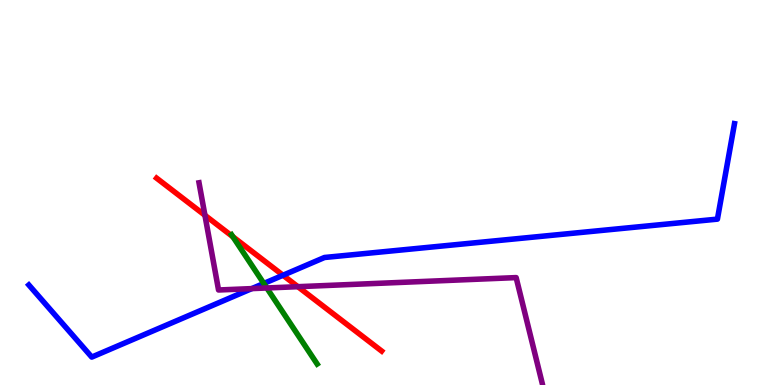[{'lines': ['blue', 'red'], 'intersections': [{'x': 3.65, 'y': 2.85}]}, {'lines': ['green', 'red'], 'intersections': [{'x': 3.01, 'y': 3.85}]}, {'lines': ['purple', 'red'], 'intersections': [{'x': 2.64, 'y': 4.41}, {'x': 3.84, 'y': 2.55}]}, {'lines': ['blue', 'green'], 'intersections': [{'x': 3.4, 'y': 2.64}]}, {'lines': ['blue', 'purple'], 'intersections': [{'x': 3.25, 'y': 2.5}]}, {'lines': ['green', 'purple'], 'intersections': [{'x': 3.44, 'y': 2.52}]}]